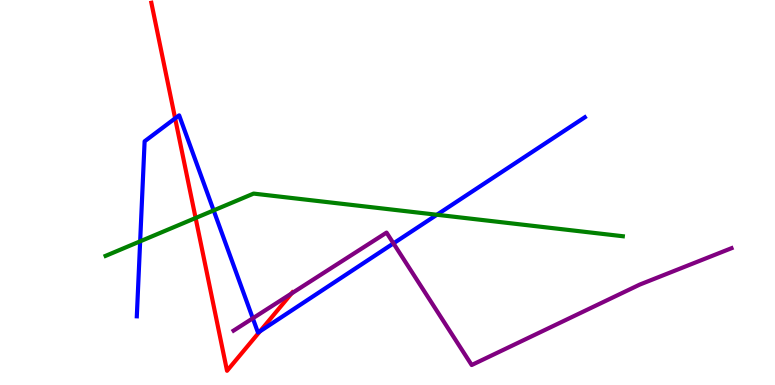[{'lines': ['blue', 'red'], 'intersections': [{'x': 2.26, 'y': 6.93}, {'x': 3.35, 'y': 1.39}]}, {'lines': ['green', 'red'], 'intersections': [{'x': 2.52, 'y': 4.34}]}, {'lines': ['purple', 'red'], 'intersections': [{'x': 3.76, 'y': 2.38}]}, {'lines': ['blue', 'green'], 'intersections': [{'x': 1.81, 'y': 3.73}, {'x': 2.76, 'y': 4.53}, {'x': 5.64, 'y': 4.42}]}, {'lines': ['blue', 'purple'], 'intersections': [{'x': 3.26, 'y': 1.73}, {'x': 5.08, 'y': 3.68}]}, {'lines': ['green', 'purple'], 'intersections': []}]